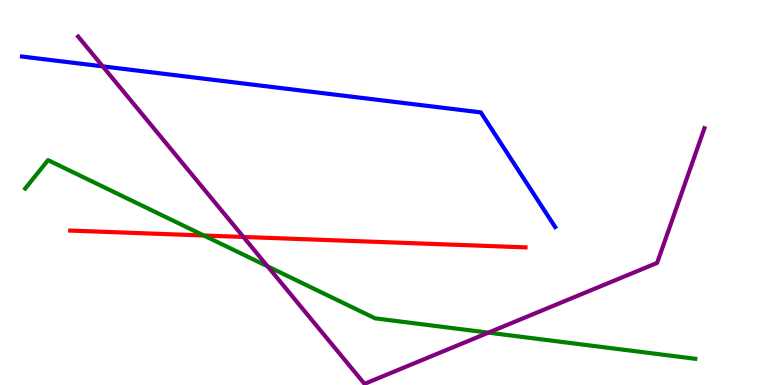[{'lines': ['blue', 'red'], 'intersections': []}, {'lines': ['green', 'red'], 'intersections': [{'x': 2.63, 'y': 3.88}]}, {'lines': ['purple', 'red'], 'intersections': [{'x': 3.14, 'y': 3.85}]}, {'lines': ['blue', 'green'], 'intersections': []}, {'lines': ['blue', 'purple'], 'intersections': [{'x': 1.33, 'y': 8.28}]}, {'lines': ['green', 'purple'], 'intersections': [{'x': 3.45, 'y': 3.08}, {'x': 6.3, 'y': 1.36}]}]